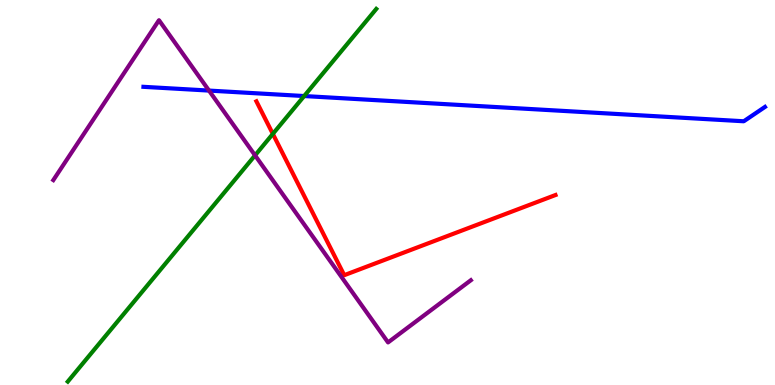[{'lines': ['blue', 'red'], 'intersections': []}, {'lines': ['green', 'red'], 'intersections': [{'x': 3.52, 'y': 6.52}]}, {'lines': ['purple', 'red'], 'intersections': []}, {'lines': ['blue', 'green'], 'intersections': [{'x': 3.92, 'y': 7.51}]}, {'lines': ['blue', 'purple'], 'intersections': [{'x': 2.7, 'y': 7.65}]}, {'lines': ['green', 'purple'], 'intersections': [{'x': 3.29, 'y': 5.96}]}]